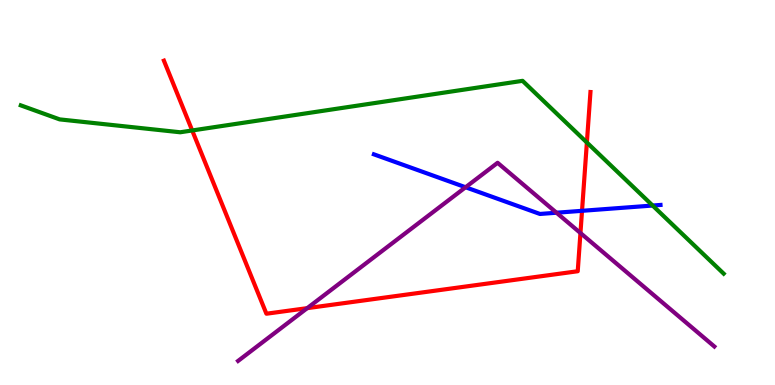[{'lines': ['blue', 'red'], 'intersections': [{'x': 7.51, 'y': 4.52}]}, {'lines': ['green', 'red'], 'intersections': [{'x': 2.48, 'y': 6.61}, {'x': 7.57, 'y': 6.3}]}, {'lines': ['purple', 'red'], 'intersections': [{'x': 3.96, 'y': 2.0}, {'x': 7.49, 'y': 3.95}]}, {'lines': ['blue', 'green'], 'intersections': [{'x': 8.42, 'y': 4.66}]}, {'lines': ['blue', 'purple'], 'intersections': [{'x': 6.01, 'y': 5.14}, {'x': 7.18, 'y': 4.47}]}, {'lines': ['green', 'purple'], 'intersections': []}]